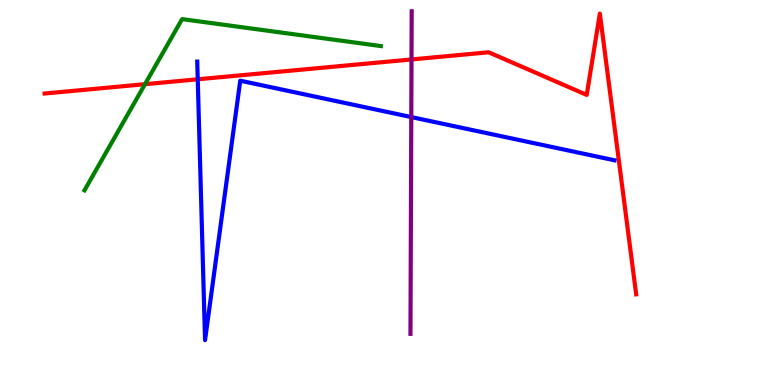[{'lines': ['blue', 'red'], 'intersections': [{'x': 2.55, 'y': 7.94}]}, {'lines': ['green', 'red'], 'intersections': [{'x': 1.87, 'y': 7.81}]}, {'lines': ['purple', 'red'], 'intersections': [{'x': 5.31, 'y': 8.46}]}, {'lines': ['blue', 'green'], 'intersections': []}, {'lines': ['blue', 'purple'], 'intersections': [{'x': 5.31, 'y': 6.96}]}, {'lines': ['green', 'purple'], 'intersections': []}]